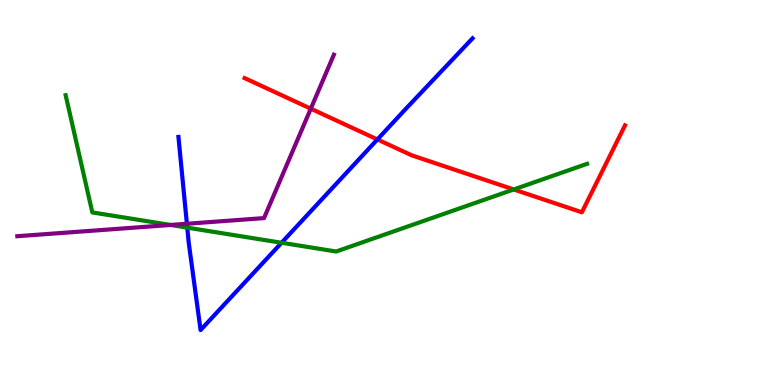[{'lines': ['blue', 'red'], 'intersections': [{'x': 4.87, 'y': 6.38}]}, {'lines': ['green', 'red'], 'intersections': [{'x': 6.63, 'y': 5.08}]}, {'lines': ['purple', 'red'], 'intersections': [{'x': 4.01, 'y': 7.18}]}, {'lines': ['blue', 'green'], 'intersections': [{'x': 2.42, 'y': 4.09}, {'x': 3.63, 'y': 3.69}]}, {'lines': ['blue', 'purple'], 'intersections': [{'x': 2.41, 'y': 4.19}]}, {'lines': ['green', 'purple'], 'intersections': [{'x': 2.2, 'y': 4.16}]}]